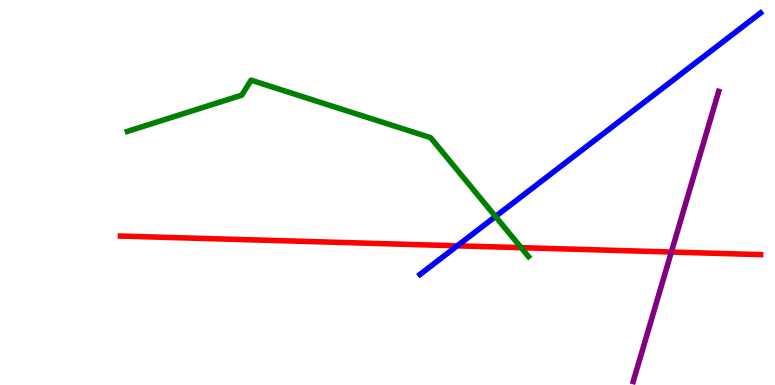[{'lines': ['blue', 'red'], 'intersections': [{'x': 5.9, 'y': 3.62}]}, {'lines': ['green', 'red'], 'intersections': [{'x': 6.72, 'y': 3.57}]}, {'lines': ['purple', 'red'], 'intersections': [{'x': 8.66, 'y': 3.45}]}, {'lines': ['blue', 'green'], 'intersections': [{'x': 6.39, 'y': 4.38}]}, {'lines': ['blue', 'purple'], 'intersections': []}, {'lines': ['green', 'purple'], 'intersections': []}]